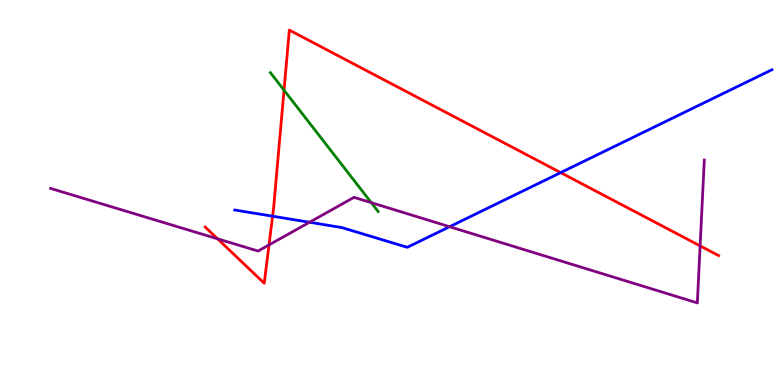[{'lines': ['blue', 'red'], 'intersections': [{'x': 3.52, 'y': 4.38}, {'x': 7.23, 'y': 5.52}]}, {'lines': ['green', 'red'], 'intersections': [{'x': 3.66, 'y': 7.66}]}, {'lines': ['purple', 'red'], 'intersections': [{'x': 2.81, 'y': 3.8}, {'x': 3.47, 'y': 3.64}, {'x': 9.03, 'y': 3.61}]}, {'lines': ['blue', 'green'], 'intersections': []}, {'lines': ['blue', 'purple'], 'intersections': [{'x': 3.99, 'y': 4.23}, {'x': 5.8, 'y': 4.11}]}, {'lines': ['green', 'purple'], 'intersections': [{'x': 4.79, 'y': 4.74}]}]